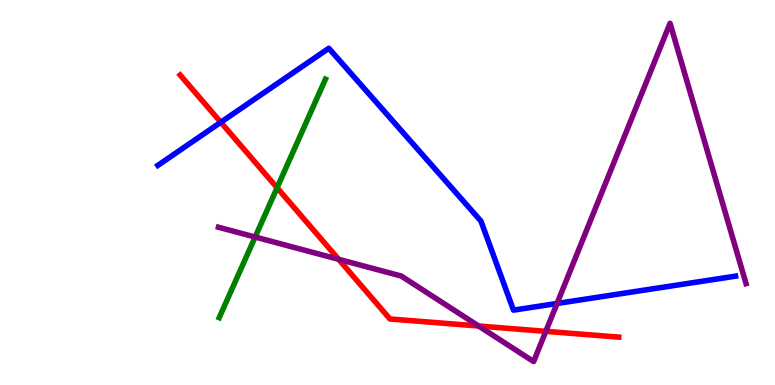[{'lines': ['blue', 'red'], 'intersections': [{'x': 2.85, 'y': 6.82}]}, {'lines': ['green', 'red'], 'intersections': [{'x': 3.58, 'y': 5.12}]}, {'lines': ['purple', 'red'], 'intersections': [{'x': 4.37, 'y': 3.26}, {'x': 6.18, 'y': 1.53}, {'x': 7.04, 'y': 1.39}]}, {'lines': ['blue', 'green'], 'intersections': []}, {'lines': ['blue', 'purple'], 'intersections': [{'x': 7.19, 'y': 2.12}]}, {'lines': ['green', 'purple'], 'intersections': [{'x': 3.29, 'y': 3.84}]}]